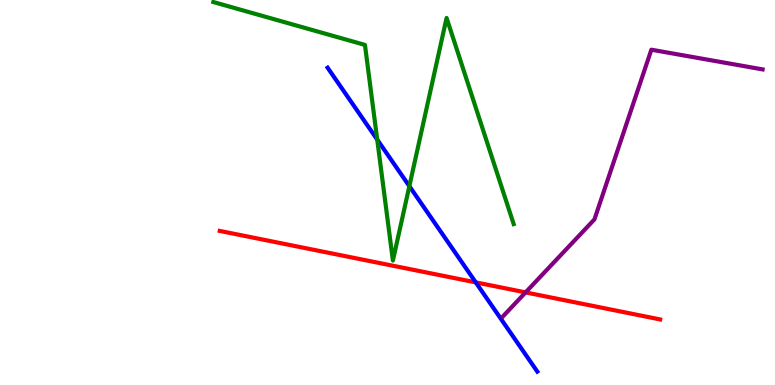[{'lines': ['blue', 'red'], 'intersections': [{'x': 6.14, 'y': 2.67}]}, {'lines': ['green', 'red'], 'intersections': []}, {'lines': ['purple', 'red'], 'intersections': [{'x': 6.78, 'y': 2.41}]}, {'lines': ['blue', 'green'], 'intersections': [{'x': 4.87, 'y': 6.37}, {'x': 5.28, 'y': 5.16}]}, {'lines': ['blue', 'purple'], 'intersections': []}, {'lines': ['green', 'purple'], 'intersections': []}]